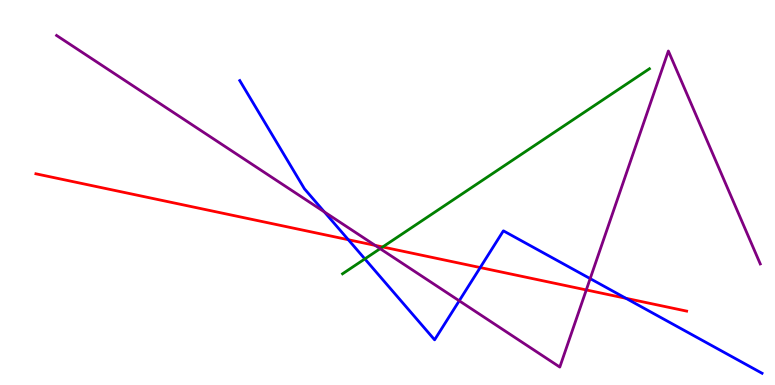[{'lines': ['blue', 'red'], 'intersections': [{'x': 4.49, 'y': 3.77}, {'x': 6.2, 'y': 3.05}, {'x': 8.08, 'y': 2.25}]}, {'lines': ['green', 'red'], 'intersections': [{'x': 4.94, 'y': 3.59}]}, {'lines': ['purple', 'red'], 'intersections': [{'x': 4.84, 'y': 3.63}, {'x': 7.57, 'y': 2.47}]}, {'lines': ['blue', 'green'], 'intersections': [{'x': 4.71, 'y': 3.28}]}, {'lines': ['blue', 'purple'], 'intersections': [{'x': 4.19, 'y': 4.5}, {'x': 5.93, 'y': 2.19}, {'x': 7.62, 'y': 2.76}]}, {'lines': ['green', 'purple'], 'intersections': [{'x': 4.91, 'y': 3.54}]}]